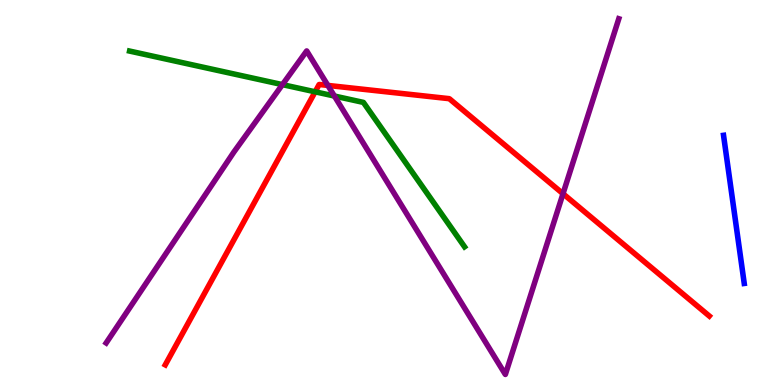[{'lines': ['blue', 'red'], 'intersections': []}, {'lines': ['green', 'red'], 'intersections': [{'x': 4.07, 'y': 7.62}]}, {'lines': ['purple', 'red'], 'intersections': [{'x': 4.23, 'y': 7.78}, {'x': 7.26, 'y': 4.97}]}, {'lines': ['blue', 'green'], 'intersections': []}, {'lines': ['blue', 'purple'], 'intersections': []}, {'lines': ['green', 'purple'], 'intersections': [{'x': 3.64, 'y': 7.8}, {'x': 4.31, 'y': 7.51}]}]